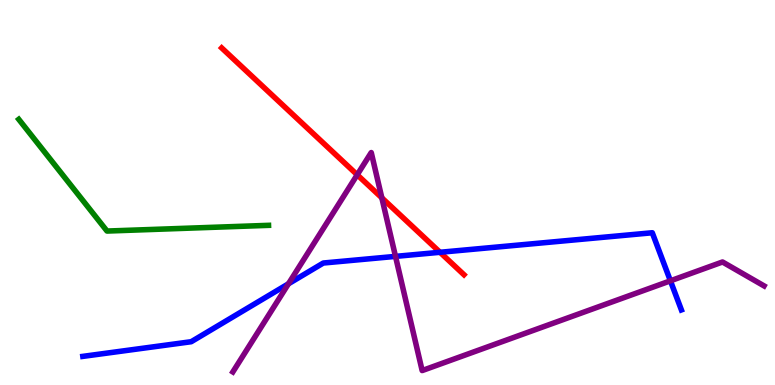[{'lines': ['blue', 'red'], 'intersections': [{'x': 5.68, 'y': 3.45}]}, {'lines': ['green', 'red'], 'intersections': []}, {'lines': ['purple', 'red'], 'intersections': [{'x': 4.61, 'y': 5.46}, {'x': 4.93, 'y': 4.86}]}, {'lines': ['blue', 'green'], 'intersections': []}, {'lines': ['blue', 'purple'], 'intersections': [{'x': 3.72, 'y': 2.63}, {'x': 5.1, 'y': 3.34}, {'x': 8.65, 'y': 2.71}]}, {'lines': ['green', 'purple'], 'intersections': []}]